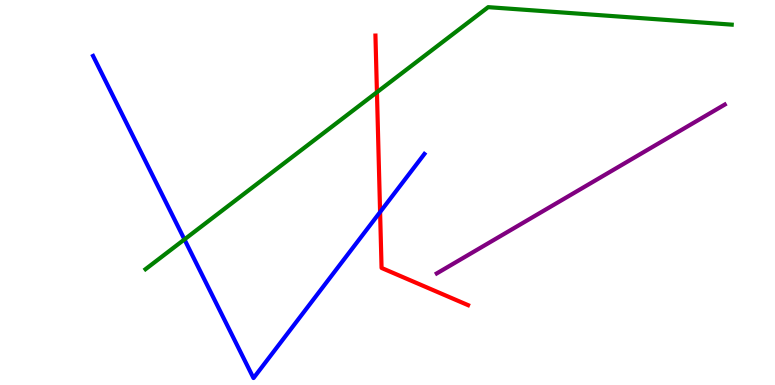[{'lines': ['blue', 'red'], 'intersections': [{'x': 4.9, 'y': 4.49}]}, {'lines': ['green', 'red'], 'intersections': [{'x': 4.86, 'y': 7.6}]}, {'lines': ['purple', 'red'], 'intersections': []}, {'lines': ['blue', 'green'], 'intersections': [{'x': 2.38, 'y': 3.78}]}, {'lines': ['blue', 'purple'], 'intersections': []}, {'lines': ['green', 'purple'], 'intersections': []}]